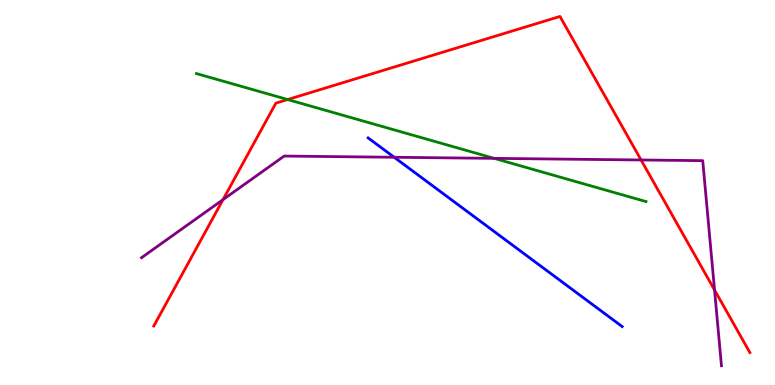[{'lines': ['blue', 'red'], 'intersections': []}, {'lines': ['green', 'red'], 'intersections': [{'x': 3.71, 'y': 7.41}]}, {'lines': ['purple', 'red'], 'intersections': [{'x': 2.88, 'y': 4.81}, {'x': 8.27, 'y': 5.84}, {'x': 9.22, 'y': 2.47}]}, {'lines': ['blue', 'green'], 'intersections': []}, {'lines': ['blue', 'purple'], 'intersections': [{'x': 5.09, 'y': 5.92}]}, {'lines': ['green', 'purple'], 'intersections': [{'x': 6.38, 'y': 5.89}]}]